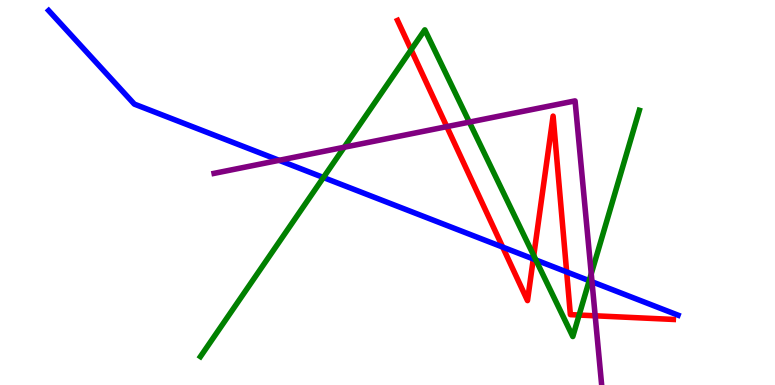[{'lines': ['blue', 'red'], 'intersections': [{'x': 6.49, 'y': 3.58}, {'x': 6.88, 'y': 3.27}, {'x': 7.31, 'y': 2.94}]}, {'lines': ['green', 'red'], 'intersections': [{'x': 5.3, 'y': 8.71}, {'x': 6.89, 'y': 3.36}, {'x': 7.47, 'y': 1.82}]}, {'lines': ['purple', 'red'], 'intersections': [{'x': 5.77, 'y': 6.71}, {'x': 7.68, 'y': 1.8}]}, {'lines': ['blue', 'green'], 'intersections': [{'x': 4.17, 'y': 5.39}, {'x': 6.91, 'y': 3.25}, {'x': 7.6, 'y': 2.71}]}, {'lines': ['blue', 'purple'], 'intersections': [{'x': 3.6, 'y': 5.84}, {'x': 7.64, 'y': 2.68}]}, {'lines': ['green', 'purple'], 'intersections': [{'x': 4.44, 'y': 6.18}, {'x': 6.06, 'y': 6.83}, {'x': 7.63, 'y': 2.89}]}]